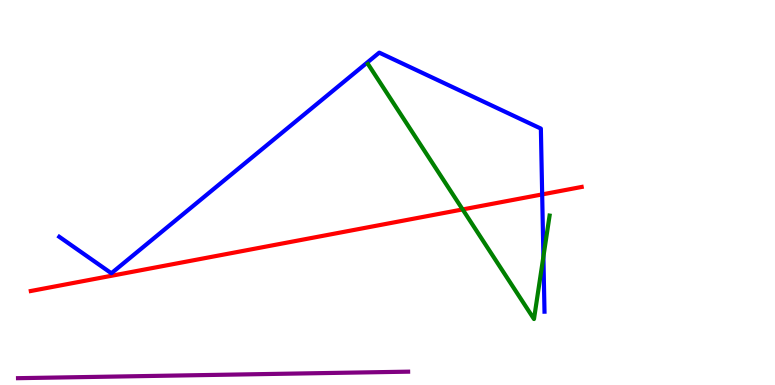[{'lines': ['blue', 'red'], 'intersections': [{'x': 7.0, 'y': 4.95}]}, {'lines': ['green', 'red'], 'intersections': [{'x': 5.97, 'y': 4.56}]}, {'lines': ['purple', 'red'], 'intersections': []}, {'lines': ['blue', 'green'], 'intersections': [{'x': 7.01, 'y': 3.34}]}, {'lines': ['blue', 'purple'], 'intersections': []}, {'lines': ['green', 'purple'], 'intersections': []}]